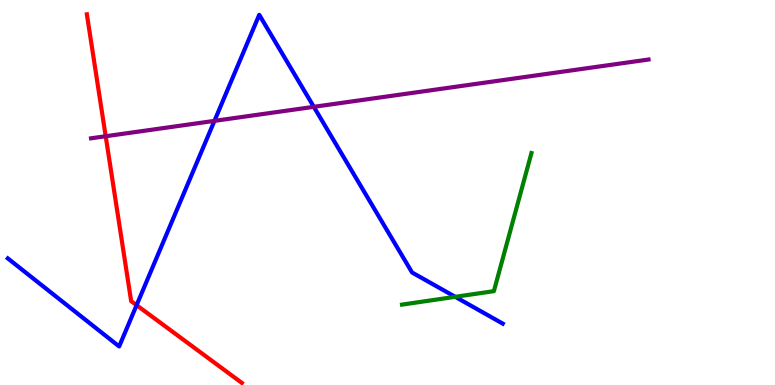[{'lines': ['blue', 'red'], 'intersections': [{'x': 1.76, 'y': 2.07}]}, {'lines': ['green', 'red'], 'intersections': []}, {'lines': ['purple', 'red'], 'intersections': [{'x': 1.36, 'y': 6.46}]}, {'lines': ['blue', 'green'], 'intersections': [{'x': 5.87, 'y': 2.29}]}, {'lines': ['blue', 'purple'], 'intersections': [{'x': 2.77, 'y': 6.86}, {'x': 4.05, 'y': 7.23}]}, {'lines': ['green', 'purple'], 'intersections': []}]